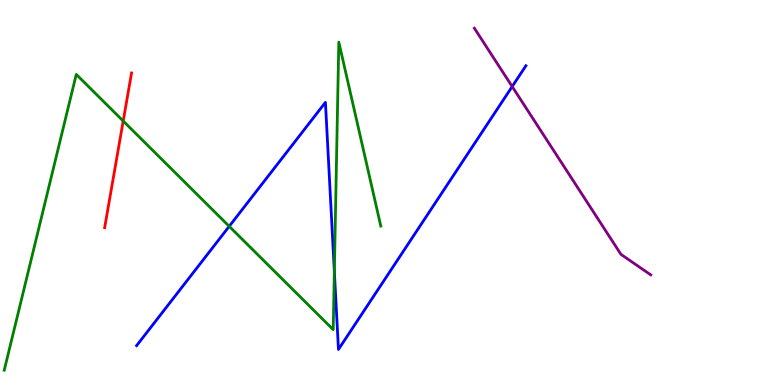[{'lines': ['blue', 'red'], 'intersections': []}, {'lines': ['green', 'red'], 'intersections': [{'x': 1.59, 'y': 6.86}]}, {'lines': ['purple', 'red'], 'intersections': []}, {'lines': ['blue', 'green'], 'intersections': [{'x': 2.96, 'y': 4.12}, {'x': 4.31, 'y': 2.95}]}, {'lines': ['blue', 'purple'], 'intersections': [{'x': 6.61, 'y': 7.75}]}, {'lines': ['green', 'purple'], 'intersections': []}]